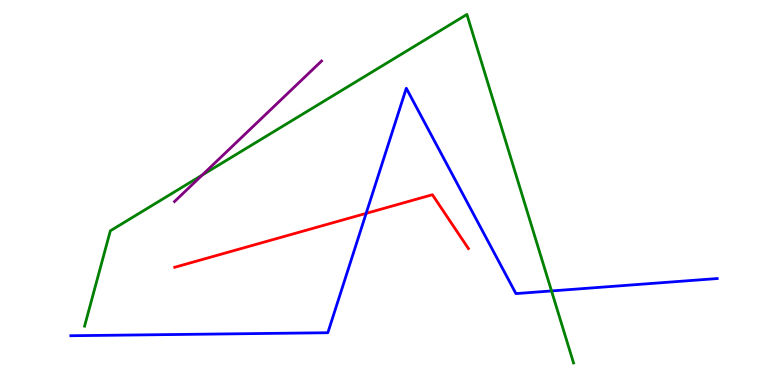[{'lines': ['blue', 'red'], 'intersections': [{'x': 4.72, 'y': 4.46}]}, {'lines': ['green', 'red'], 'intersections': []}, {'lines': ['purple', 'red'], 'intersections': []}, {'lines': ['blue', 'green'], 'intersections': [{'x': 7.12, 'y': 2.44}]}, {'lines': ['blue', 'purple'], 'intersections': []}, {'lines': ['green', 'purple'], 'intersections': [{'x': 2.61, 'y': 5.45}]}]